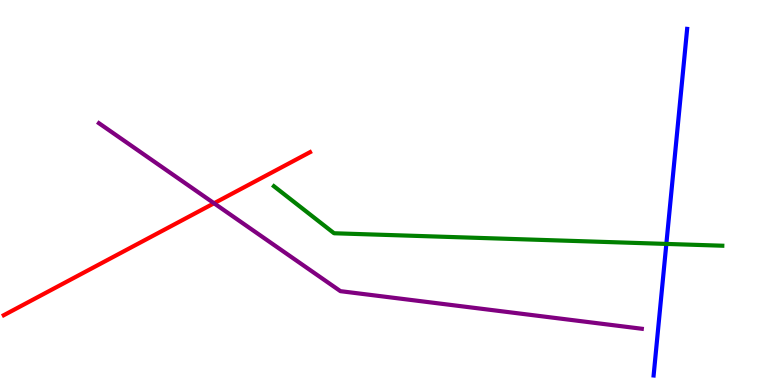[{'lines': ['blue', 'red'], 'intersections': []}, {'lines': ['green', 'red'], 'intersections': []}, {'lines': ['purple', 'red'], 'intersections': [{'x': 2.76, 'y': 4.72}]}, {'lines': ['blue', 'green'], 'intersections': [{'x': 8.6, 'y': 3.66}]}, {'lines': ['blue', 'purple'], 'intersections': []}, {'lines': ['green', 'purple'], 'intersections': []}]